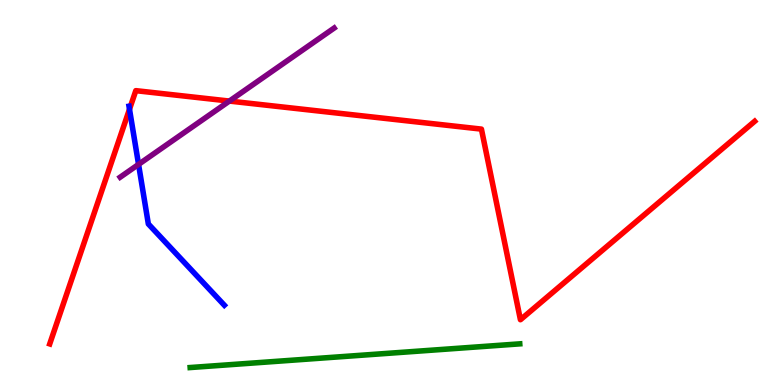[{'lines': ['blue', 'red'], 'intersections': [{'x': 1.67, 'y': 7.16}]}, {'lines': ['green', 'red'], 'intersections': []}, {'lines': ['purple', 'red'], 'intersections': [{'x': 2.96, 'y': 7.37}]}, {'lines': ['blue', 'green'], 'intersections': []}, {'lines': ['blue', 'purple'], 'intersections': [{'x': 1.79, 'y': 5.73}]}, {'lines': ['green', 'purple'], 'intersections': []}]